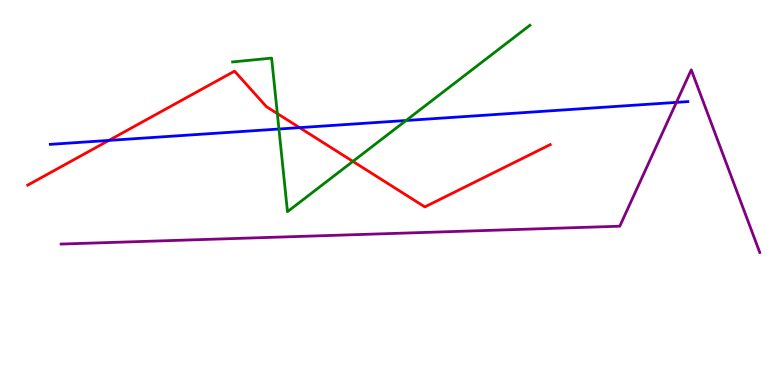[{'lines': ['blue', 'red'], 'intersections': [{'x': 1.4, 'y': 6.35}, {'x': 3.87, 'y': 6.68}]}, {'lines': ['green', 'red'], 'intersections': [{'x': 3.58, 'y': 7.05}, {'x': 4.55, 'y': 5.81}]}, {'lines': ['purple', 'red'], 'intersections': []}, {'lines': ['blue', 'green'], 'intersections': [{'x': 3.6, 'y': 6.65}, {'x': 5.24, 'y': 6.87}]}, {'lines': ['blue', 'purple'], 'intersections': [{'x': 8.73, 'y': 7.34}]}, {'lines': ['green', 'purple'], 'intersections': []}]